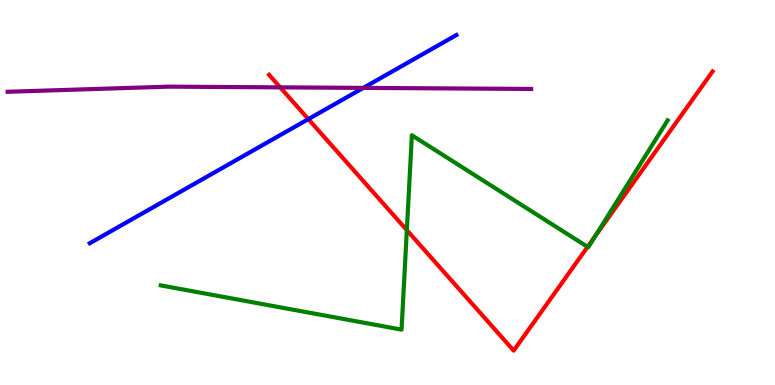[{'lines': ['blue', 'red'], 'intersections': [{'x': 3.98, 'y': 6.91}]}, {'lines': ['green', 'red'], 'intersections': [{'x': 5.25, 'y': 4.02}, {'x': 7.58, 'y': 3.59}, {'x': 7.68, 'y': 3.86}]}, {'lines': ['purple', 'red'], 'intersections': [{'x': 3.62, 'y': 7.73}]}, {'lines': ['blue', 'green'], 'intersections': []}, {'lines': ['blue', 'purple'], 'intersections': [{'x': 4.69, 'y': 7.72}]}, {'lines': ['green', 'purple'], 'intersections': []}]